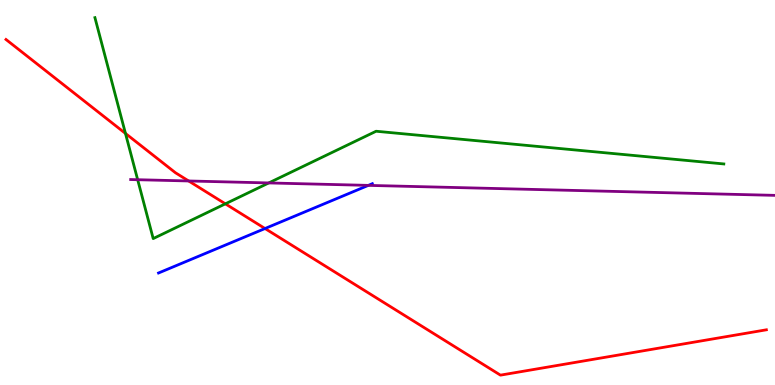[{'lines': ['blue', 'red'], 'intersections': [{'x': 3.42, 'y': 4.06}]}, {'lines': ['green', 'red'], 'intersections': [{'x': 1.62, 'y': 6.53}, {'x': 2.91, 'y': 4.71}]}, {'lines': ['purple', 'red'], 'intersections': [{'x': 2.43, 'y': 5.3}]}, {'lines': ['blue', 'green'], 'intersections': []}, {'lines': ['blue', 'purple'], 'intersections': [{'x': 4.75, 'y': 5.18}]}, {'lines': ['green', 'purple'], 'intersections': [{'x': 1.78, 'y': 5.33}, {'x': 3.47, 'y': 5.25}]}]